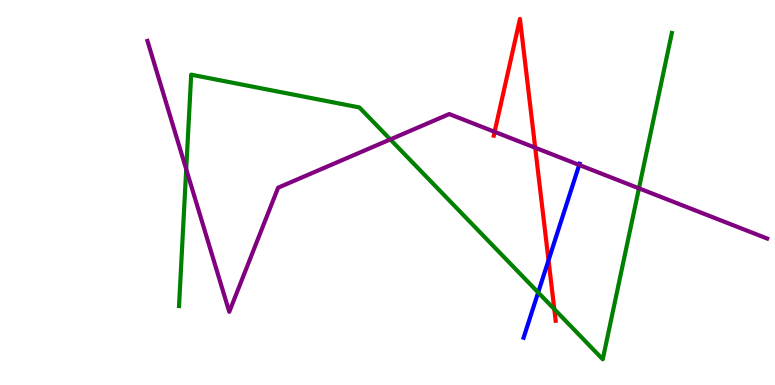[{'lines': ['blue', 'red'], 'intersections': [{'x': 7.08, 'y': 3.24}]}, {'lines': ['green', 'red'], 'intersections': [{'x': 7.15, 'y': 1.97}]}, {'lines': ['purple', 'red'], 'intersections': [{'x': 6.38, 'y': 6.58}, {'x': 6.91, 'y': 6.16}]}, {'lines': ['blue', 'green'], 'intersections': [{'x': 6.94, 'y': 2.4}]}, {'lines': ['blue', 'purple'], 'intersections': [{'x': 7.47, 'y': 5.72}]}, {'lines': ['green', 'purple'], 'intersections': [{'x': 2.4, 'y': 5.6}, {'x': 5.04, 'y': 6.38}, {'x': 8.24, 'y': 5.11}]}]